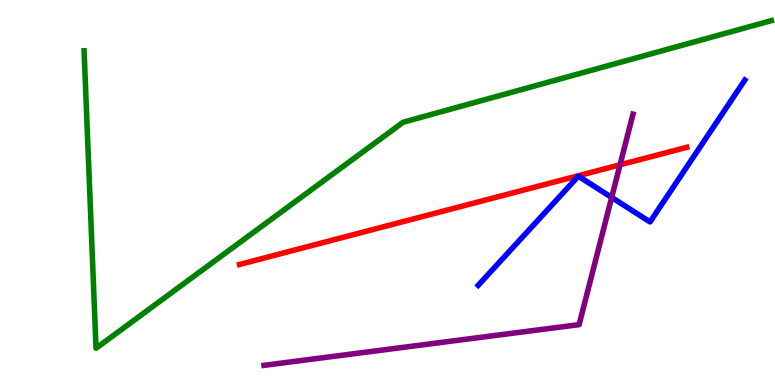[{'lines': ['blue', 'red'], 'intersections': []}, {'lines': ['green', 'red'], 'intersections': []}, {'lines': ['purple', 'red'], 'intersections': [{'x': 8.0, 'y': 5.72}]}, {'lines': ['blue', 'green'], 'intersections': []}, {'lines': ['blue', 'purple'], 'intersections': [{'x': 7.89, 'y': 4.87}]}, {'lines': ['green', 'purple'], 'intersections': []}]